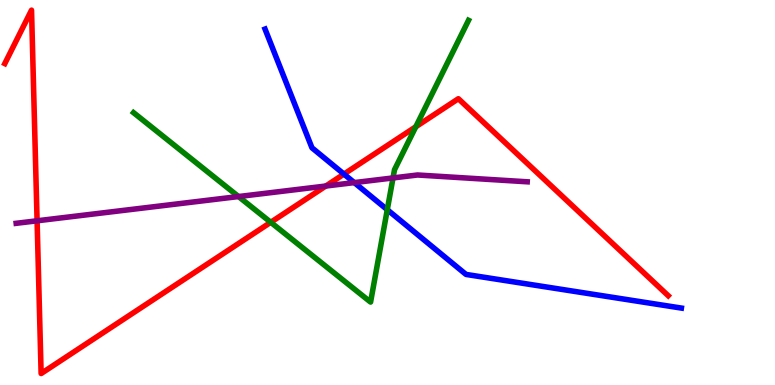[{'lines': ['blue', 'red'], 'intersections': [{'x': 4.44, 'y': 5.48}]}, {'lines': ['green', 'red'], 'intersections': [{'x': 3.49, 'y': 4.23}, {'x': 5.37, 'y': 6.71}]}, {'lines': ['purple', 'red'], 'intersections': [{'x': 0.479, 'y': 4.27}, {'x': 4.2, 'y': 5.17}]}, {'lines': ['blue', 'green'], 'intersections': [{'x': 5.0, 'y': 4.55}]}, {'lines': ['blue', 'purple'], 'intersections': [{'x': 4.57, 'y': 5.26}]}, {'lines': ['green', 'purple'], 'intersections': [{'x': 3.08, 'y': 4.9}, {'x': 5.07, 'y': 5.38}]}]